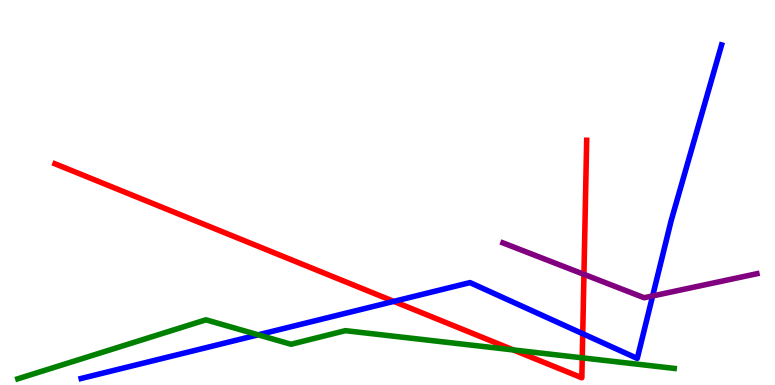[{'lines': ['blue', 'red'], 'intersections': [{'x': 5.08, 'y': 2.17}, {'x': 7.52, 'y': 1.33}]}, {'lines': ['green', 'red'], 'intersections': [{'x': 6.62, 'y': 0.911}, {'x': 7.51, 'y': 0.705}]}, {'lines': ['purple', 'red'], 'intersections': [{'x': 7.53, 'y': 2.87}]}, {'lines': ['blue', 'green'], 'intersections': [{'x': 3.33, 'y': 1.3}]}, {'lines': ['blue', 'purple'], 'intersections': [{'x': 8.42, 'y': 2.31}]}, {'lines': ['green', 'purple'], 'intersections': []}]